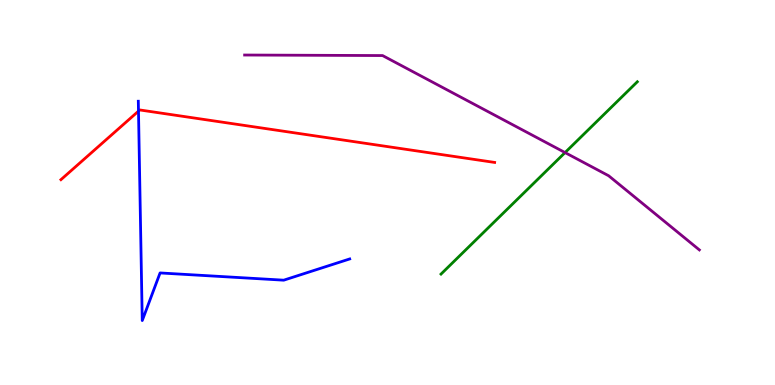[{'lines': ['blue', 'red'], 'intersections': [{'x': 1.79, 'y': 7.11}]}, {'lines': ['green', 'red'], 'intersections': []}, {'lines': ['purple', 'red'], 'intersections': []}, {'lines': ['blue', 'green'], 'intersections': []}, {'lines': ['blue', 'purple'], 'intersections': []}, {'lines': ['green', 'purple'], 'intersections': [{'x': 7.29, 'y': 6.04}]}]